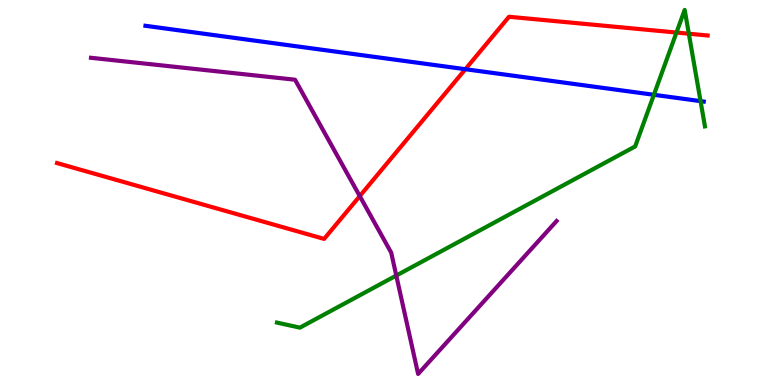[{'lines': ['blue', 'red'], 'intersections': [{'x': 6.0, 'y': 8.2}]}, {'lines': ['green', 'red'], 'intersections': [{'x': 8.73, 'y': 9.15}, {'x': 8.89, 'y': 9.12}]}, {'lines': ['purple', 'red'], 'intersections': [{'x': 4.64, 'y': 4.91}]}, {'lines': ['blue', 'green'], 'intersections': [{'x': 8.44, 'y': 7.54}, {'x': 9.04, 'y': 7.37}]}, {'lines': ['blue', 'purple'], 'intersections': []}, {'lines': ['green', 'purple'], 'intersections': [{'x': 5.11, 'y': 2.84}]}]